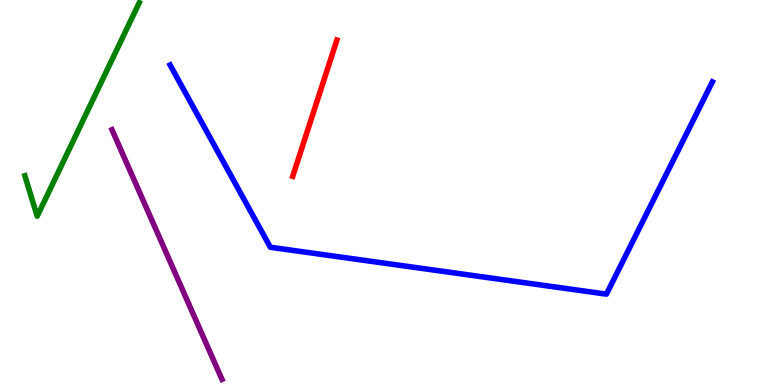[{'lines': ['blue', 'red'], 'intersections': []}, {'lines': ['green', 'red'], 'intersections': []}, {'lines': ['purple', 'red'], 'intersections': []}, {'lines': ['blue', 'green'], 'intersections': []}, {'lines': ['blue', 'purple'], 'intersections': []}, {'lines': ['green', 'purple'], 'intersections': []}]